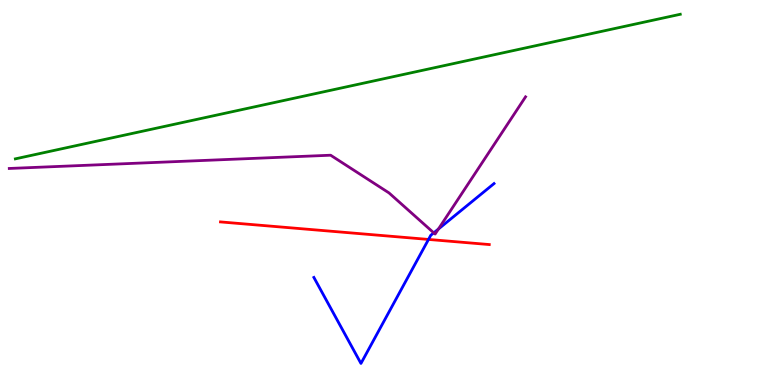[{'lines': ['blue', 'red'], 'intersections': [{'x': 5.53, 'y': 3.78}]}, {'lines': ['green', 'red'], 'intersections': []}, {'lines': ['purple', 'red'], 'intersections': []}, {'lines': ['blue', 'green'], 'intersections': []}, {'lines': ['blue', 'purple'], 'intersections': [{'x': 5.6, 'y': 3.95}, {'x': 5.66, 'y': 4.05}]}, {'lines': ['green', 'purple'], 'intersections': []}]